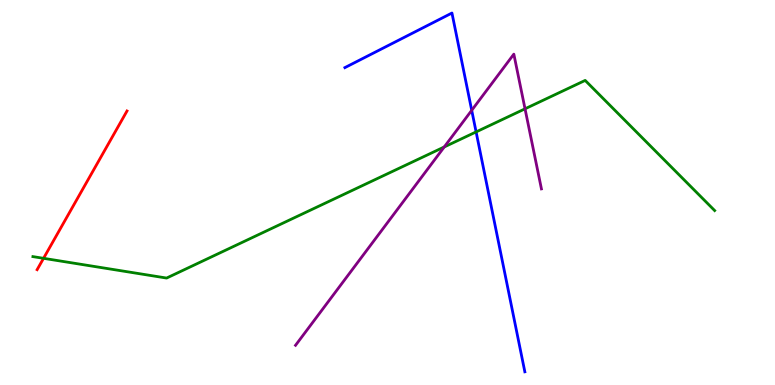[{'lines': ['blue', 'red'], 'intersections': []}, {'lines': ['green', 'red'], 'intersections': [{'x': 0.562, 'y': 3.29}]}, {'lines': ['purple', 'red'], 'intersections': []}, {'lines': ['blue', 'green'], 'intersections': [{'x': 6.14, 'y': 6.57}]}, {'lines': ['blue', 'purple'], 'intersections': [{'x': 6.09, 'y': 7.13}]}, {'lines': ['green', 'purple'], 'intersections': [{'x': 5.73, 'y': 6.18}, {'x': 6.77, 'y': 7.17}]}]